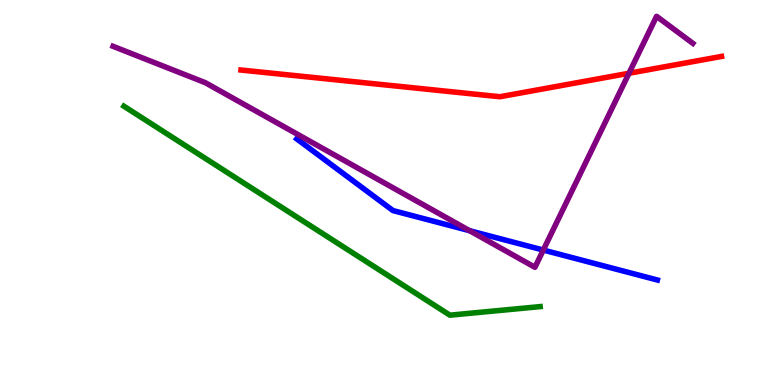[{'lines': ['blue', 'red'], 'intersections': []}, {'lines': ['green', 'red'], 'intersections': []}, {'lines': ['purple', 'red'], 'intersections': [{'x': 8.12, 'y': 8.1}]}, {'lines': ['blue', 'green'], 'intersections': []}, {'lines': ['blue', 'purple'], 'intersections': [{'x': 6.06, 'y': 4.01}, {'x': 7.01, 'y': 3.51}]}, {'lines': ['green', 'purple'], 'intersections': []}]